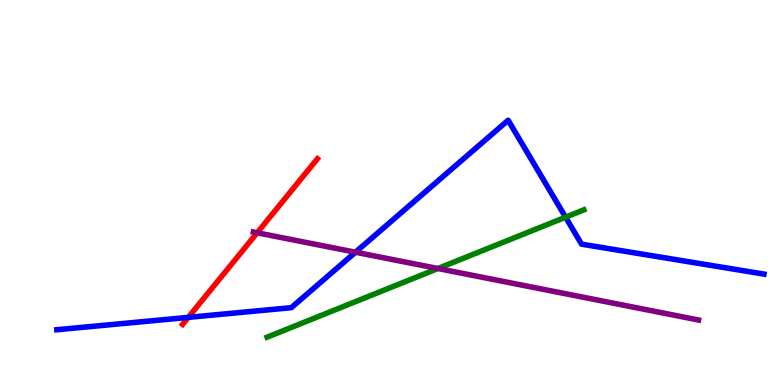[{'lines': ['blue', 'red'], 'intersections': [{'x': 2.43, 'y': 1.76}]}, {'lines': ['green', 'red'], 'intersections': []}, {'lines': ['purple', 'red'], 'intersections': [{'x': 3.32, 'y': 3.95}]}, {'lines': ['blue', 'green'], 'intersections': [{'x': 7.3, 'y': 4.36}]}, {'lines': ['blue', 'purple'], 'intersections': [{'x': 4.59, 'y': 3.45}]}, {'lines': ['green', 'purple'], 'intersections': [{'x': 5.65, 'y': 3.03}]}]